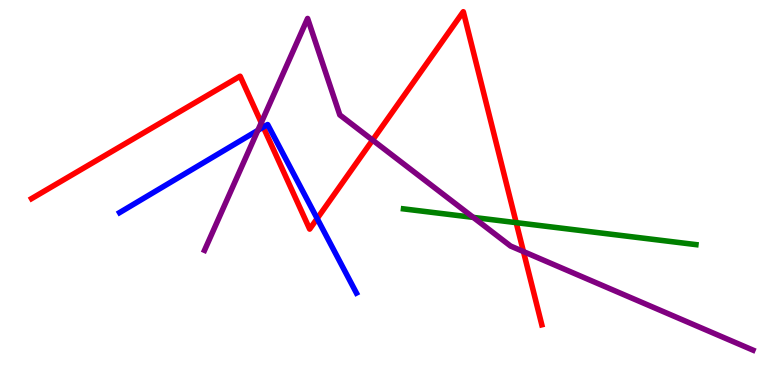[{'lines': ['blue', 'red'], 'intersections': [{'x': 3.4, 'y': 6.7}, {'x': 4.09, 'y': 4.32}]}, {'lines': ['green', 'red'], 'intersections': [{'x': 6.66, 'y': 4.22}]}, {'lines': ['purple', 'red'], 'intersections': [{'x': 3.37, 'y': 6.81}, {'x': 4.81, 'y': 6.36}, {'x': 6.75, 'y': 3.47}]}, {'lines': ['blue', 'green'], 'intersections': []}, {'lines': ['blue', 'purple'], 'intersections': [{'x': 3.33, 'y': 6.61}]}, {'lines': ['green', 'purple'], 'intersections': [{'x': 6.11, 'y': 4.35}]}]